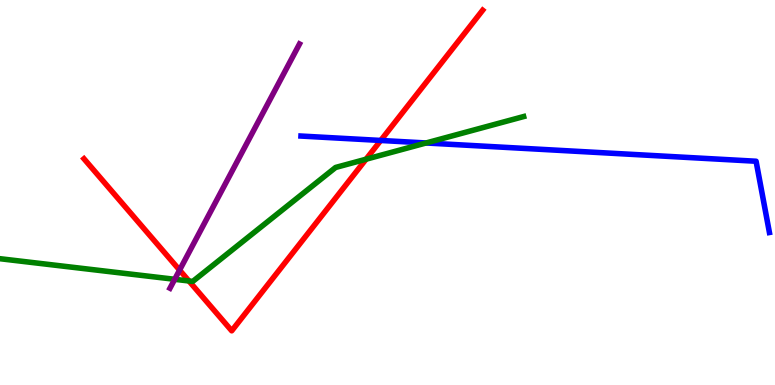[{'lines': ['blue', 'red'], 'intersections': [{'x': 4.91, 'y': 6.35}]}, {'lines': ['green', 'red'], 'intersections': [{'x': 2.44, 'y': 2.7}, {'x': 4.72, 'y': 5.86}]}, {'lines': ['purple', 'red'], 'intersections': [{'x': 2.32, 'y': 2.98}]}, {'lines': ['blue', 'green'], 'intersections': [{'x': 5.5, 'y': 6.29}]}, {'lines': ['blue', 'purple'], 'intersections': []}, {'lines': ['green', 'purple'], 'intersections': [{'x': 2.25, 'y': 2.75}]}]